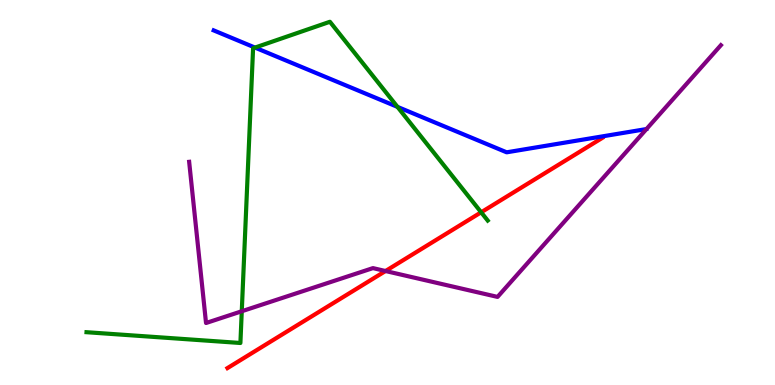[{'lines': ['blue', 'red'], 'intersections': []}, {'lines': ['green', 'red'], 'intersections': [{'x': 6.21, 'y': 4.49}]}, {'lines': ['purple', 'red'], 'intersections': [{'x': 4.97, 'y': 2.96}]}, {'lines': ['blue', 'green'], 'intersections': [{'x': 3.29, 'y': 8.76}, {'x': 5.13, 'y': 7.22}]}, {'lines': ['blue', 'purple'], 'intersections': []}, {'lines': ['green', 'purple'], 'intersections': [{'x': 3.12, 'y': 1.92}]}]